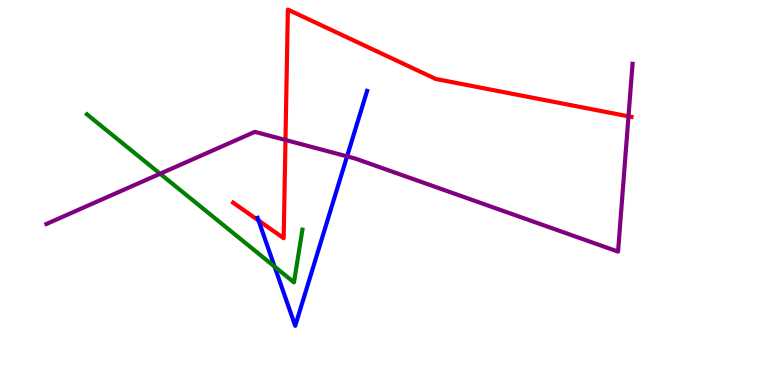[{'lines': ['blue', 'red'], 'intersections': [{'x': 3.34, 'y': 4.27}]}, {'lines': ['green', 'red'], 'intersections': []}, {'lines': ['purple', 'red'], 'intersections': [{'x': 3.68, 'y': 6.36}, {'x': 8.11, 'y': 6.98}]}, {'lines': ['blue', 'green'], 'intersections': [{'x': 3.54, 'y': 3.07}]}, {'lines': ['blue', 'purple'], 'intersections': [{'x': 4.48, 'y': 5.94}]}, {'lines': ['green', 'purple'], 'intersections': [{'x': 2.07, 'y': 5.49}]}]